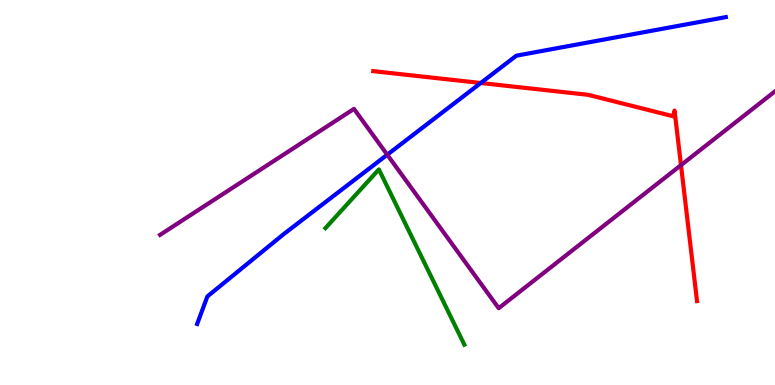[{'lines': ['blue', 'red'], 'intersections': [{'x': 6.2, 'y': 7.84}]}, {'lines': ['green', 'red'], 'intersections': []}, {'lines': ['purple', 'red'], 'intersections': [{'x': 8.79, 'y': 5.71}]}, {'lines': ['blue', 'green'], 'intersections': []}, {'lines': ['blue', 'purple'], 'intersections': [{'x': 5.0, 'y': 5.98}]}, {'lines': ['green', 'purple'], 'intersections': []}]